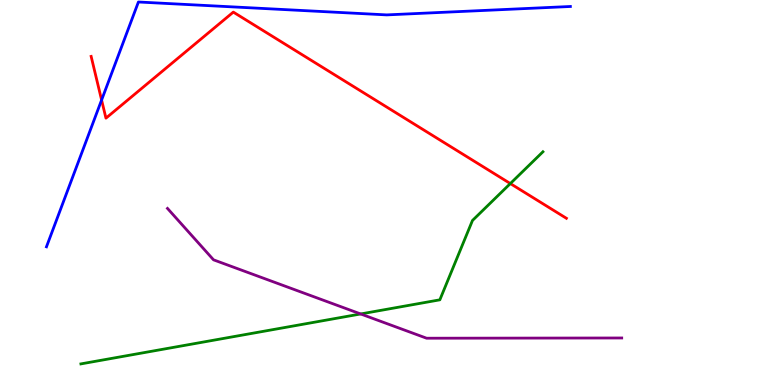[{'lines': ['blue', 'red'], 'intersections': [{'x': 1.31, 'y': 7.4}]}, {'lines': ['green', 'red'], 'intersections': [{'x': 6.58, 'y': 5.23}]}, {'lines': ['purple', 'red'], 'intersections': []}, {'lines': ['blue', 'green'], 'intersections': []}, {'lines': ['blue', 'purple'], 'intersections': []}, {'lines': ['green', 'purple'], 'intersections': [{'x': 4.65, 'y': 1.85}]}]